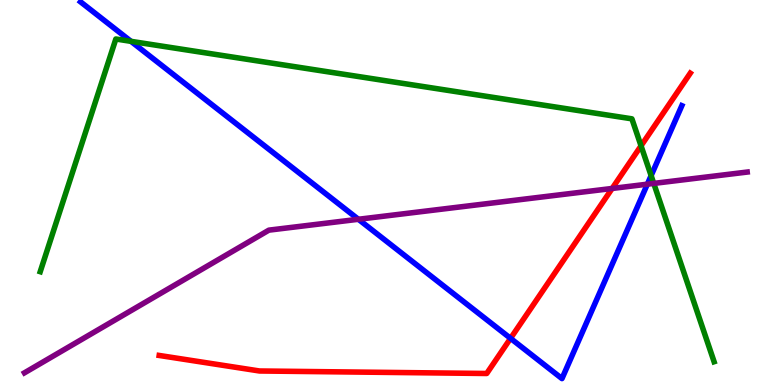[{'lines': ['blue', 'red'], 'intersections': [{'x': 6.59, 'y': 1.21}]}, {'lines': ['green', 'red'], 'intersections': [{'x': 8.27, 'y': 6.21}]}, {'lines': ['purple', 'red'], 'intersections': [{'x': 7.9, 'y': 5.1}]}, {'lines': ['blue', 'green'], 'intersections': [{'x': 1.69, 'y': 8.93}, {'x': 8.4, 'y': 5.44}]}, {'lines': ['blue', 'purple'], 'intersections': [{'x': 4.62, 'y': 4.3}, {'x': 8.35, 'y': 5.22}]}, {'lines': ['green', 'purple'], 'intersections': [{'x': 8.44, 'y': 5.24}]}]